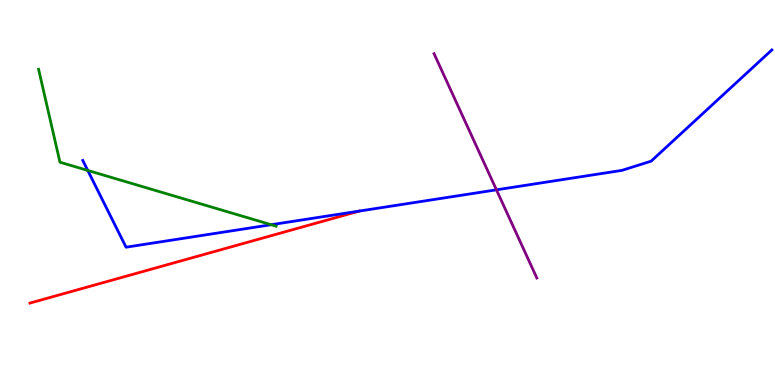[{'lines': ['blue', 'red'], 'intersections': []}, {'lines': ['green', 'red'], 'intersections': []}, {'lines': ['purple', 'red'], 'intersections': []}, {'lines': ['blue', 'green'], 'intersections': [{'x': 1.13, 'y': 5.57}, {'x': 3.5, 'y': 4.16}]}, {'lines': ['blue', 'purple'], 'intersections': [{'x': 6.41, 'y': 5.07}]}, {'lines': ['green', 'purple'], 'intersections': []}]